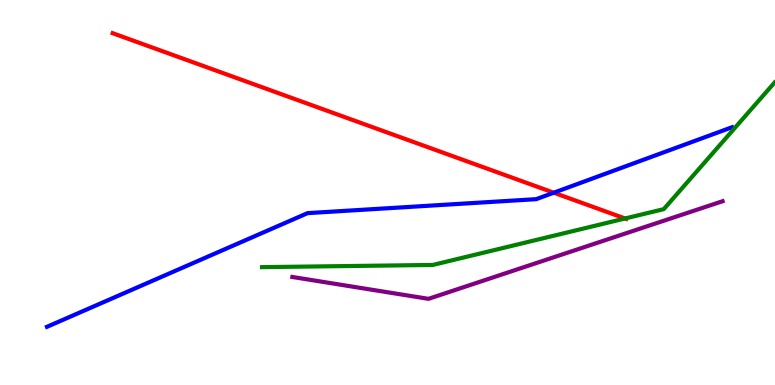[{'lines': ['blue', 'red'], 'intersections': [{'x': 7.15, 'y': 4.99}]}, {'lines': ['green', 'red'], 'intersections': [{'x': 8.07, 'y': 4.33}]}, {'lines': ['purple', 'red'], 'intersections': []}, {'lines': ['blue', 'green'], 'intersections': []}, {'lines': ['blue', 'purple'], 'intersections': []}, {'lines': ['green', 'purple'], 'intersections': []}]